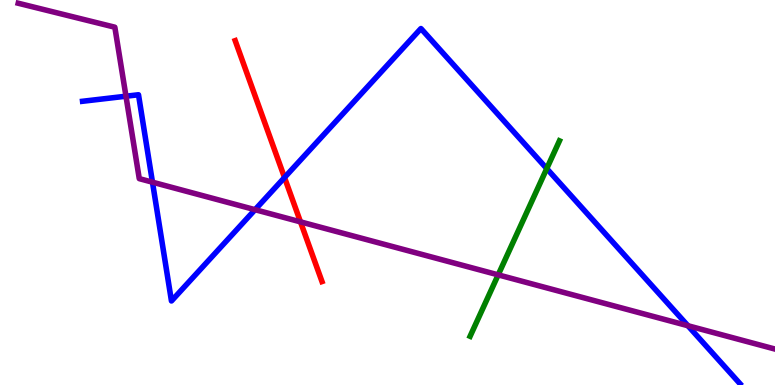[{'lines': ['blue', 'red'], 'intersections': [{'x': 3.67, 'y': 5.39}]}, {'lines': ['green', 'red'], 'intersections': []}, {'lines': ['purple', 'red'], 'intersections': [{'x': 3.88, 'y': 4.24}]}, {'lines': ['blue', 'green'], 'intersections': [{'x': 7.05, 'y': 5.62}]}, {'lines': ['blue', 'purple'], 'intersections': [{'x': 1.63, 'y': 7.5}, {'x': 1.97, 'y': 5.27}, {'x': 3.29, 'y': 4.55}, {'x': 8.88, 'y': 1.54}]}, {'lines': ['green', 'purple'], 'intersections': [{'x': 6.43, 'y': 2.86}]}]